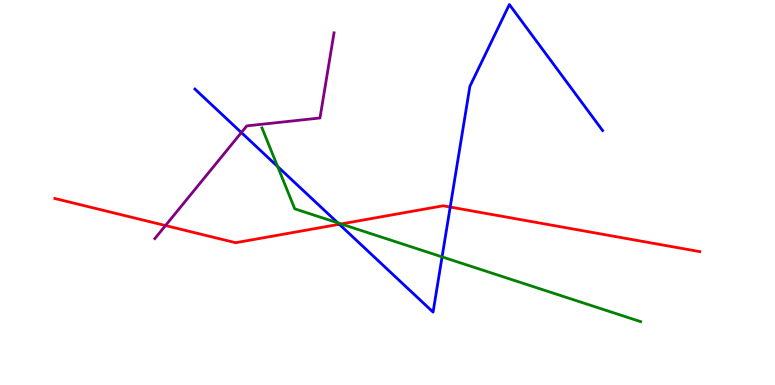[{'lines': ['blue', 'red'], 'intersections': [{'x': 4.38, 'y': 4.17}, {'x': 5.81, 'y': 4.62}]}, {'lines': ['green', 'red'], 'intersections': [{'x': 4.4, 'y': 4.18}]}, {'lines': ['purple', 'red'], 'intersections': [{'x': 2.14, 'y': 4.14}]}, {'lines': ['blue', 'green'], 'intersections': [{'x': 3.58, 'y': 5.67}, {'x': 4.36, 'y': 4.21}, {'x': 5.7, 'y': 3.33}]}, {'lines': ['blue', 'purple'], 'intersections': [{'x': 3.11, 'y': 6.56}]}, {'lines': ['green', 'purple'], 'intersections': []}]